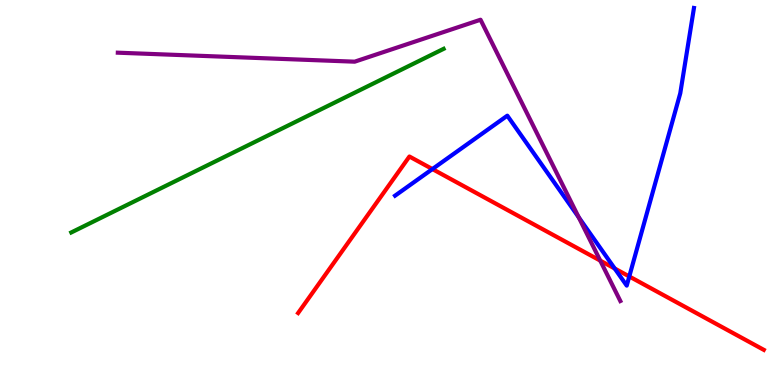[{'lines': ['blue', 'red'], 'intersections': [{'x': 5.58, 'y': 5.61}, {'x': 7.93, 'y': 3.03}, {'x': 8.12, 'y': 2.82}]}, {'lines': ['green', 'red'], 'intersections': []}, {'lines': ['purple', 'red'], 'intersections': [{'x': 7.75, 'y': 3.23}]}, {'lines': ['blue', 'green'], 'intersections': []}, {'lines': ['blue', 'purple'], 'intersections': [{'x': 7.47, 'y': 4.36}]}, {'lines': ['green', 'purple'], 'intersections': []}]